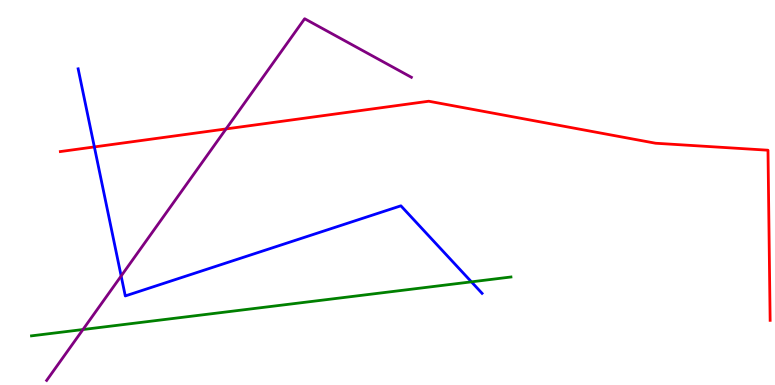[{'lines': ['blue', 'red'], 'intersections': [{'x': 1.22, 'y': 6.18}]}, {'lines': ['green', 'red'], 'intersections': []}, {'lines': ['purple', 'red'], 'intersections': [{'x': 2.92, 'y': 6.65}]}, {'lines': ['blue', 'green'], 'intersections': [{'x': 6.08, 'y': 2.68}]}, {'lines': ['blue', 'purple'], 'intersections': [{'x': 1.56, 'y': 2.83}]}, {'lines': ['green', 'purple'], 'intersections': [{'x': 1.07, 'y': 1.44}]}]